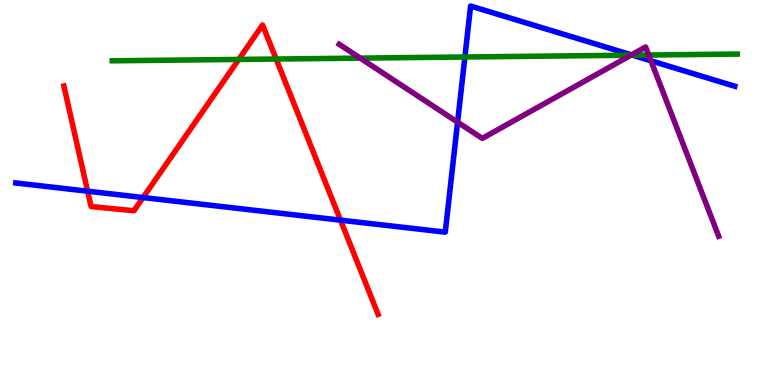[{'lines': ['blue', 'red'], 'intersections': [{'x': 1.13, 'y': 5.03}, {'x': 1.85, 'y': 4.87}, {'x': 4.39, 'y': 4.28}]}, {'lines': ['green', 'red'], 'intersections': [{'x': 3.08, 'y': 8.46}, {'x': 3.56, 'y': 8.47}]}, {'lines': ['purple', 'red'], 'intersections': []}, {'lines': ['blue', 'green'], 'intersections': [{'x': 6.0, 'y': 8.52}, {'x': 8.16, 'y': 8.57}]}, {'lines': ['blue', 'purple'], 'intersections': [{'x': 5.9, 'y': 6.83}, {'x': 8.15, 'y': 8.57}, {'x': 8.4, 'y': 8.42}]}, {'lines': ['green', 'purple'], 'intersections': [{'x': 4.65, 'y': 8.49}, {'x': 8.14, 'y': 8.57}, {'x': 8.37, 'y': 8.57}]}]